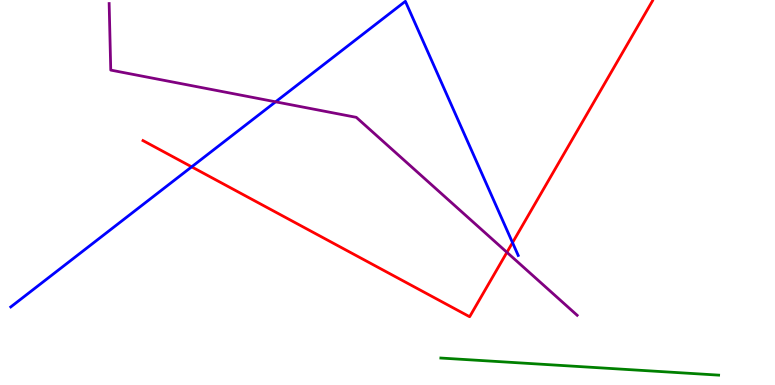[{'lines': ['blue', 'red'], 'intersections': [{'x': 2.47, 'y': 5.67}, {'x': 6.61, 'y': 3.7}]}, {'lines': ['green', 'red'], 'intersections': []}, {'lines': ['purple', 'red'], 'intersections': [{'x': 6.54, 'y': 3.45}]}, {'lines': ['blue', 'green'], 'intersections': []}, {'lines': ['blue', 'purple'], 'intersections': [{'x': 3.56, 'y': 7.36}]}, {'lines': ['green', 'purple'], 'intersections': []}]